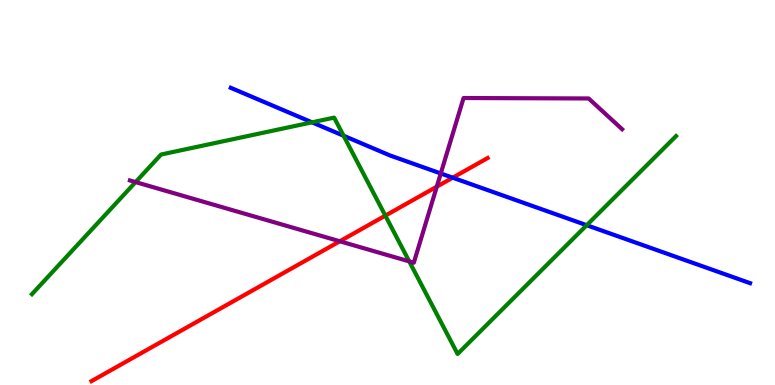[{'lines': ['blue', 'red'], 'intersections': [{'x': 5.84, 'y': 5.38}]}, {'lines': ['green', 'red'], 'intersections': [{'x': 4.97, 'y': 4.4}]}, {'lines': ['purple', 'red'], 'intersections': [{'x': 4.38, 'y': 3.73}, {'x': 5.64, 'y': 5.15}]}, {'lines': ['blue', 'green'], 'intersections': [{'x': 4.03, 'y': 6.82}, {'x': 4.43, 'y': 6.47}, {'x': 7.57, 'y': 4.15}]}, {'lines': ['blue', 'purple'], 'intersections': [{'x': 5.69, 'y': 5.49}]}, {'lines': ['green', 'purple'], 'intersections': [{'x': 1.75, 'y': 5.27}, {'x': 5.28, 'y': 3.21}]}]